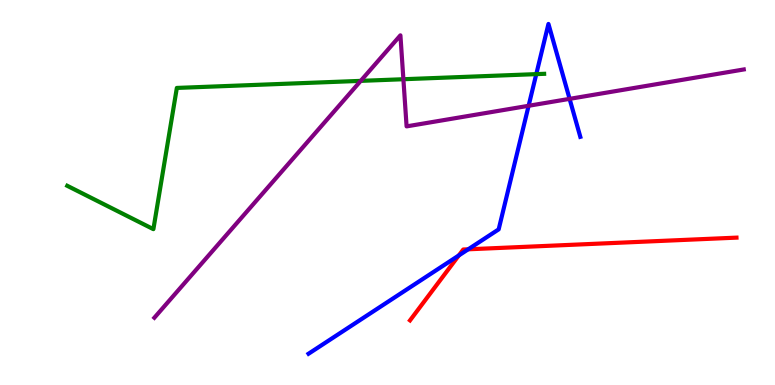[{'lines': ['blue', 'red'], 'intersections': [{'x': 5.92, 'y': 3.37}, {'x': 6.04, 'y': 3.52}]}, {'lines': ['green', 'red'], 'intersections': []}, {'lines': ['purple', 'red'], 'intersections': []}, {'lines': ['blue', 'green'], 'intersections': [{'x': 6.92, 'y': 8.07}]}, {'lines': ['blue', 'purple'], 'intersections': [{'x': 6.82, 'y': 7.25}, {'x': 7.35, 'y': 7.43}]}, {'lines': ['green', 'purple'], 'intersections': [{'x': 4.65, 'y': 7.9}, {'x': 5.21, 'y': 7.94}]}]